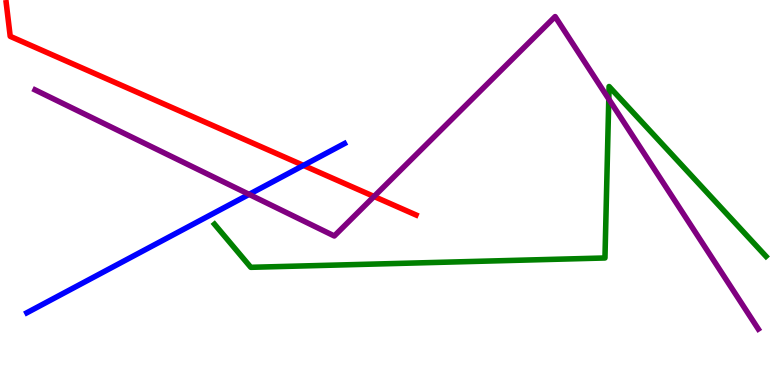[{'lines': ['blue', 'red'], 'intersections': [{'x': 3.92, 'y': 5.7}]}, {'lines': ['green', 'red'], 'intersections': []}, {'lines': ['purple', 'red'], 'intersections': [{'x': 4.83, 'y': 4.9}]}, {'lines': ['blue', 'green'], 'intersections': []}, {'lines': ['blue', 'purple'], 'intersections': [{'x': 3.21, 'y': 4.95}]}, {'lines': ['green', 'purple'], 'intersections': [{'x': 7.86, 'y': 7.43}]}]